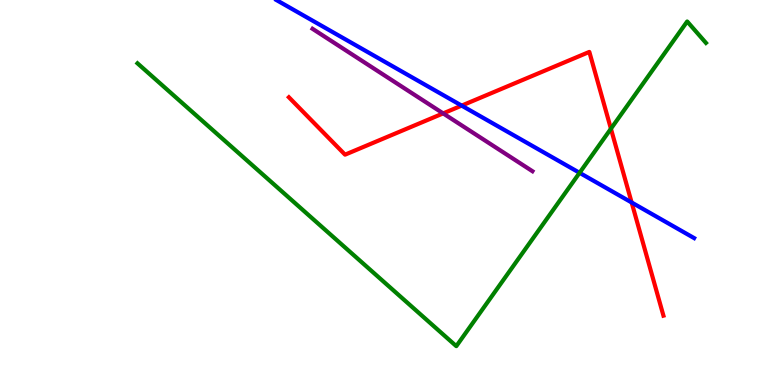[{'lines': ['blue', 'red'], 'intersections': [{'x': 5.96, 'y': 7.26}, {'x': 8.15, 'y': 4.74}]}, {'lines': ['green', 'red'], 'intersections': [{'x': 7.88, 'y': 6.66}]}, {'lines': ['purple', 'red'], 'intersections': [{'x': 5.72, 'y': 7.05}]}, {'lines': ['blue', 'green'], 'intersections': [{'x': 7.48, 'y': 5.51}]}, {'lines': ['blue', 'purple'], 'intersections': []}, {'lines': ['green', 'purple'], 'intersections': []}]